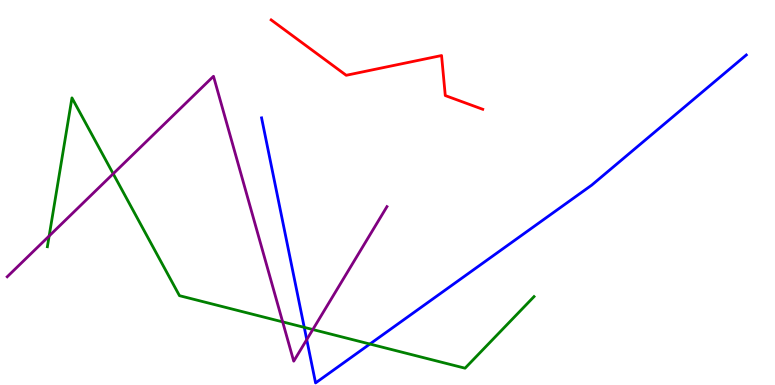[{'lines': ['blue', 'red'], 'intersections': []}, {'lines': ['green', 'red'], 'intersections': []}, {'lines': ['purple', 'red'], 'intersections': []}, {'lines': ['blue', 'green'], 'intersections': [{'x': 3.93, 'y': 1.5}, {'x': 4.77, 'y': 1.06}]}, {'lines': ['blue', 'purple'], 'intersections': [{'x': 3.96, 'y': 1.18}]}, {'lines': ['green', 'purple'], 'intersections': [{'x': 0.634, 'y': 3.87}, {'x': 1.46, 'y': 5.49}, {'x': 3.65, 'y': 1.64}, {'x': 4.04, 'y': 1.44}]}]